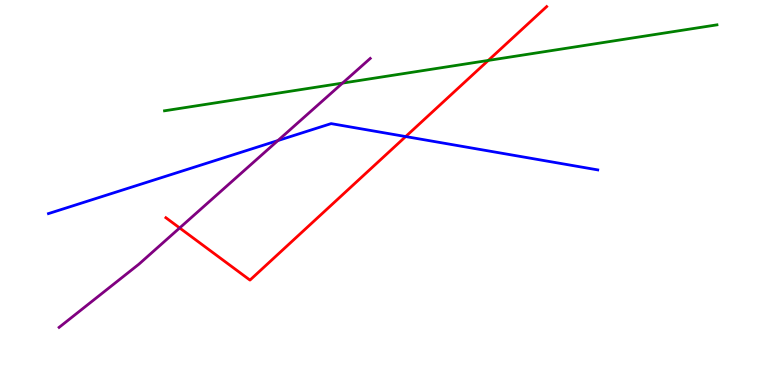[{'lines': ['blue', 'red'], 'intersections': [{'x': 5.23, 'y': 6.45}]}, {'lines': ['green', 'red'], 'intersections': [{'x': 6.3, 'y': 8.43}]}, {'lines': ['purple', 'red'], 'intersections': [{'x': 2.32, 'y': 4.08}]}, {'lines': ['blue', 'green'], 'intersections': []}, {'lines': ['blue', 'purple'], 'intersections': [{'x': 3.59, 'y': 6.35}]}, {'lines': ['green', 'purple'], 'intersections': [{'x': 4.42, 'y': 7.84}]}]